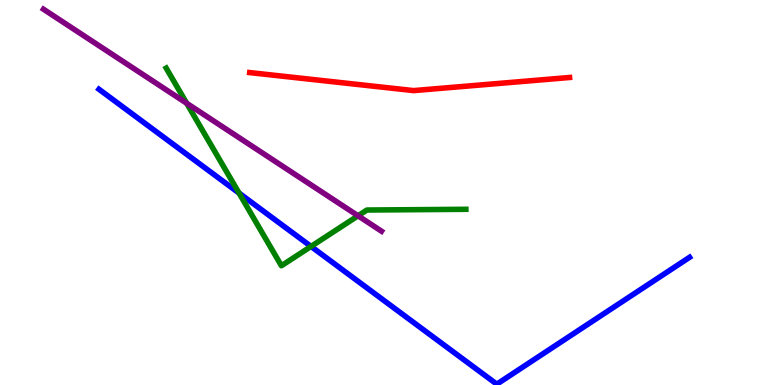[{'lines': ['blue', 'red'], 'intersections': []}, {'lines': ['green', 'red'], 'intersections': []}, {'lines': ['purple', 'red'], 'intersections': []}, {'lines': ['blue', 'green'], 'intersections': [{'x': 3.08, 'y': 4.98}, {'x': 4.01, 'y': 3.6}]}, {'lines': ['blue', 'purple'], 'intersections': []}, {'lines': ['green', 'purple'], 'intersections': [{'x': 2.41, 'y': 7.32}, {'x': 4.62, 'y': 4.4}]}]